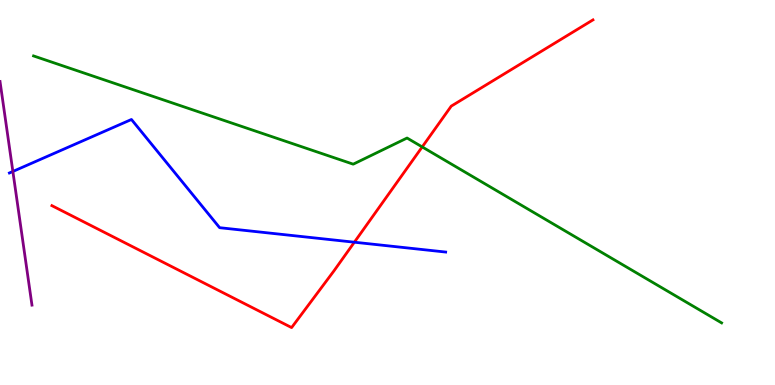[{'lines': ['blue', 'red'], 'intersections': [{'x': 4.57, 'y': 3.71}]}, {'lines': ['green', 'red'], 'intersections': [{'x': 5.45, 'y': 6.18}]}, {'lines': ['purple', 'red'], 'intersections': []}, {'lines': ['blue', 'green'], 'intersections': []}, {'lines': ['blue', 'purple'], 'intersections': [{'x': 0.166, 'y': 5.55}]}, {'lines': ['green', 'purple'], 'intersections': []}]